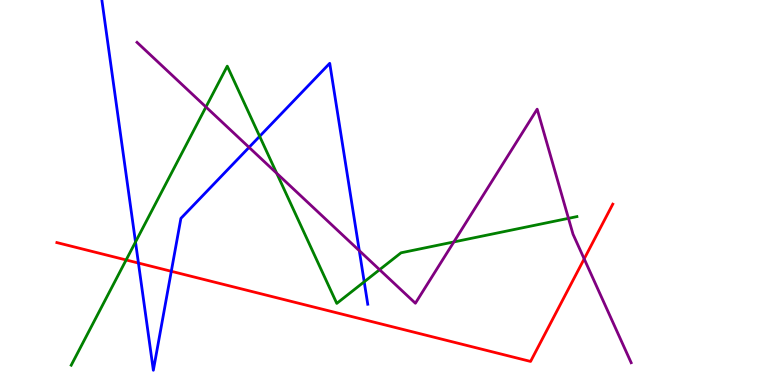[{'lines': ['blue', 'red'], 'intersections': [{'x': 1.79, 'y': 3.17}, {'x': 2.21, 'y': 2.95}]}, {'lines': ['green', 'red'], 'intersections': [{'x': 1.63, 'y': 3.25}]}, {'lines': ['purple', 'red'], 'intersections': [{'x': 7.54, 'y': 3.28}]}, {'lines': ['blue', 'green'], 'intersections': [{'x': 1.75, 'y': 3.71}, {'x': 3.35, 'y': 6.46}, {'x': 4.7, 'y': 2.68}]}, {'lines': ['blue', 'purple'], 'intersections': [{'x': 3.21, 'y': 6.17}, {'x': 4.64, 'y': 3.49}]}, {'lines': ['green', 'purple'], 'intersections': [{'x': 2.66, 'y': 7.22}, {'x': 3.57, 'y': 5.5}, {'x': 4.9, 'y': 3.0}, {'x': 5.86, 'y': 3.72}, {'x': 7.34, 'y': 4.33}]}]